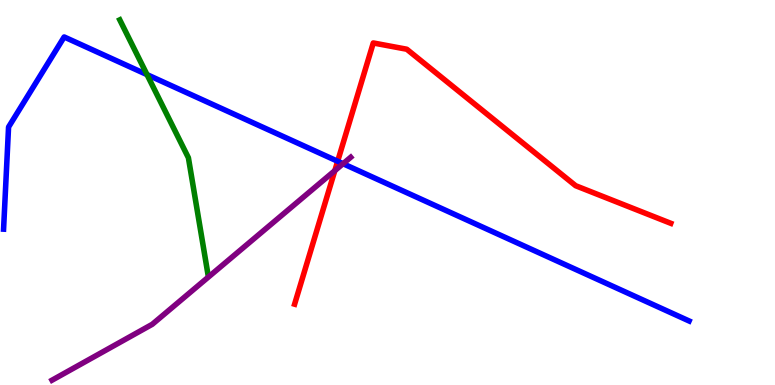[{'lines': ['blue', 'red'], 'intersections': [{'x': 4.36, 'y': 5.81}]}, {'lines': ['green', 'red'], 'intersections': []}, {'lines': ['purple', 'red'], 'intersections': [{'x': 4.32, 'y': 5.57}]}, {'lines': ['blue', 'green'], 'intersections': [{'x': 1.9, 'y': 8.06}]}, {'lines': ['blue', 'purple'], 'intersections': [{'x': 4.43, 'y': 5.75}]}, {'lines': ['green', 'purple'], 'intersections': []}]